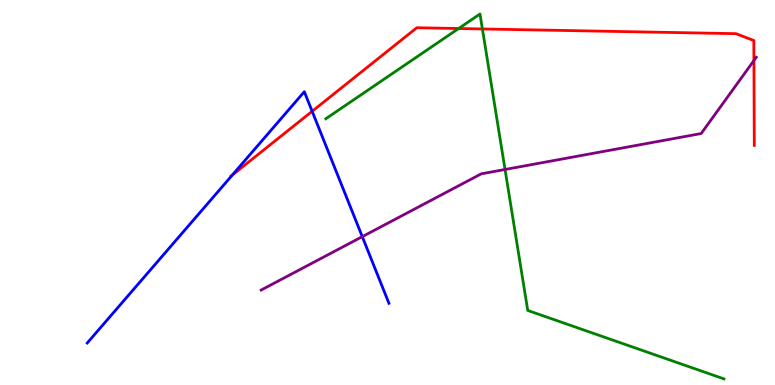[{'lines': ['blue', 'red'], 'intersections': [{'x': 3.0, 'y': 5.46}, {'x': 4.03, 'y': 7.11}]}, {'lines': ['green', 'red'], 'intersections': [{'x': 5.92, 'y': 9.26}, {'x': 6.22, 'y': 9.25}]}, {'lines': ['purple', 'red'], 'intersections': [{'x': 9.73, 'y': 8.43}]}, {'lines': ['blue', 'green'], 'intersections': []}, {'lines': ['blue', 'purple'], 'intersections': [{'x': 4.67, 'y': 3.85}]}, {'lines': ['green', 'purple'], 'intersections': [{'x': 6.52, 'y': 5.6}]}]